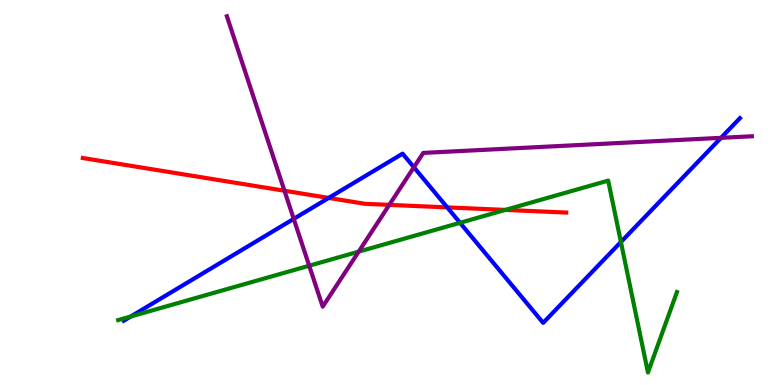[{'lines': ['blue', 'red'], 'intersections': [{'x': 4.24, 'y': 4.86}, {'x': 5.77, 'y': 4.61}]}, {'lines': ['green', 'red'], 'intersections': [{'x': 6.52, 'y': 4.55}]}, {'lines': ['purple', 'red'], 'intersections': [{'x': 3.67, 'y': 5.05}, {'x': 5.02, 'y': 4.68}]}, {'lines': ['blue', 'green'], 'intersections': [{'x': 1.69, 'y': 1.78}, {'x': 5.94, 'y': 4.21}, {'x': 8.01, 'y': 3.71}]}, {'lines': ['blue', 'purple'], 'intersections': [{'x': 3.79, 'y': 4.31}, {'x': 5.34, 'y': 5.66}, {'x': 9.3, 'y': 6.42}]}, {'lines': ['green', 'purple'], 'intersections': [{'x': 3.99, 'y': 3.1}, {'x': 4.63, 'y': 3.46}]}]